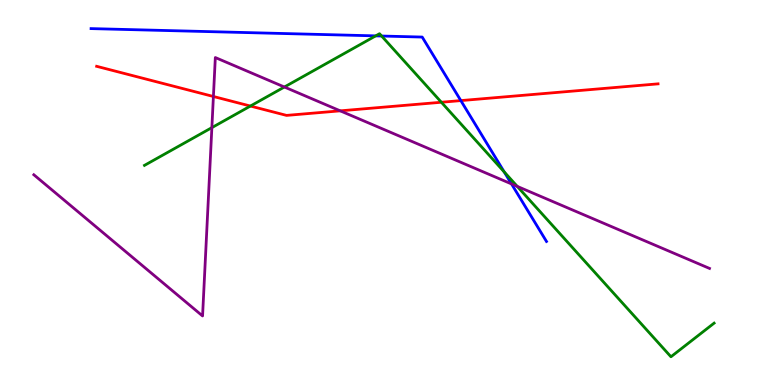[{'lines': ['blue', 'red'], 'intersections': [{'x': 5.95, 'y': 7.39}]}, {'lines': ['green', 'red'], 'intersections': [{'x': 3.23, 'y': 7.25}, {'x': 5.7, 'y': 7.34}]}, {'lines': ['purple', 'red'], 'intersections': [{'x': 2.75, 'y': 7.49}, {'x': 4.39, 'y': 7.12}]}, {'lines': ['blue', 'green'], 'intersections': [{'x': 4.85, 'y': 9.07}, {'x': 4.92, 'y': 9.06}, {'x': 6.51, 'y': 5.53}]}, {'lines': ['blue', 'purple'], 'intersections': [{'x': 6.6, 'y': 5.22}]}, {'lines': ['green', 'purple'], 'intersections': [{'x': 2.73, 'y': 6.68}, {'x': 3.67, 'y': 7.74}, {'x': 6.67, 'y': 5.16}]}]